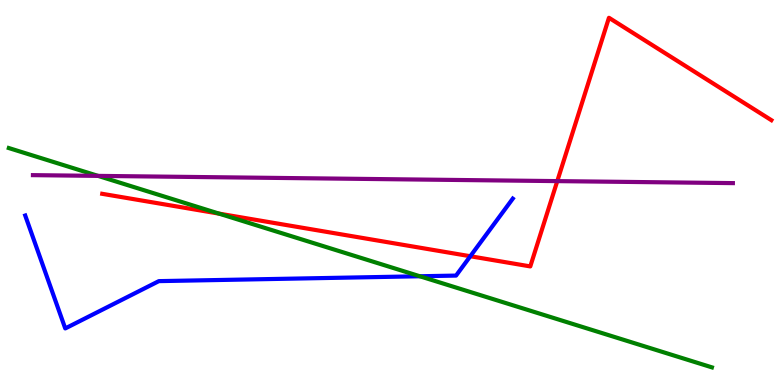[{'lines': ['blue', 'red'], 'intersections': [{'x': 6.07, 'y': 3.34}]}, {'lines': ['green', 'red'], 'intersections': [{'x': 2.83, 'y': 4.45}]}, {'lines': ['purple', 'red'], 'intersections': [{'x': 7.19, 'y': 5.3}]}, {'lines': ['blue', 'green'], 'intersections': [{'x': 5.42, 'y': 2.82}]}, {'lines': ['blue', 'purple'], 'intersections': []}, {'lines': ['green', 'purple'], 'intersections': [{'x': 1.27, 'y': 5.43}]}]